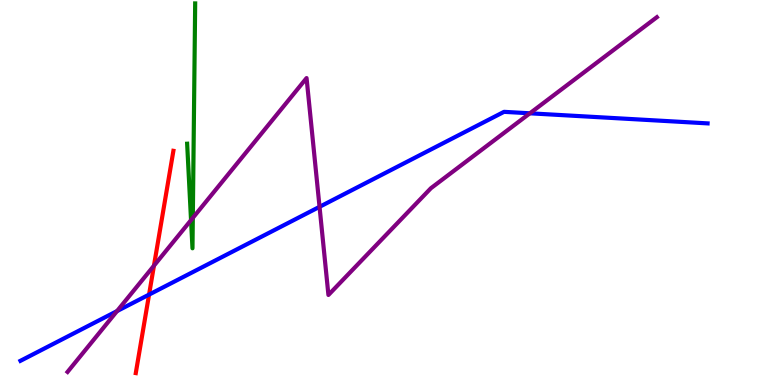[{'lines': ['blue', 'red'], 'intersections': [{'x': 1.92, 'y': 2.35}]}, {'lines': ['green', 'red'], 'intersections': []}, {'lines': ['purple', 'red'], 'intersections': [{'x': 1.99, 'y': 3.1}]}, {'lines': ['blue', 'green'], 'intersections': []}, {'lines': ['blue', 'purple'], 'intersections': [{'x': 1.51, 'y': 1.92}, {'x': 4.12, 'y': 4.63}, {'x': 6.84, 'y': 7.06}]}, {'lines': ['green', 'purple'], 'intersections': [{'x': 2.47, 'y': 4.28}, {'x': 2.49, 'y': 4.34}]}]